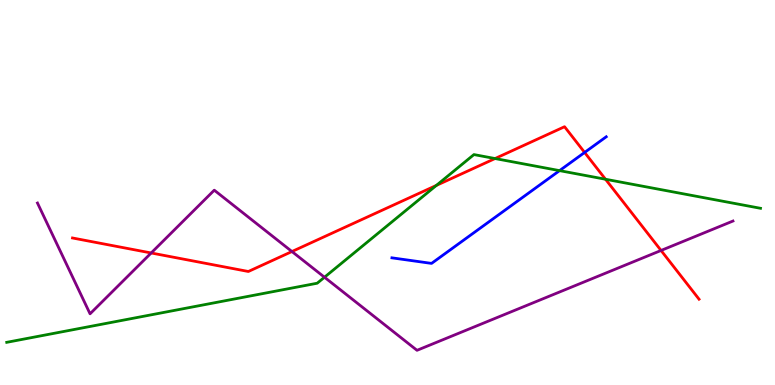[{'lines': ['blue', 'red'], 'intersections': [{'x': 7.54, 'y': 6.04}]}, {'lines': ['green', 'red'], 'intersections': [{'x': 5.63, 'y': 5.18}, {'x': 6.39, 'y': 5.88}, {'x': 7.81, 'y': 5.34}]}, {'lines': ['purple', 'red'], 'intersections': [{'x': 1.95, 'y': 3.43}, {'x': 3.77, 'y': 3.47}, {'x': 8.53, 'y': 3.49}]}, {'lines': ['blue', 'green'], 'intersections': [{'x': 7.22, 'y': 5.57}]}, {'lines': ['blue', 'purple'], 'intersections': []}, {'lines': ['green', 'purple'], 'intersections': [{'x': 4.19, 'y': 2.8}]}]